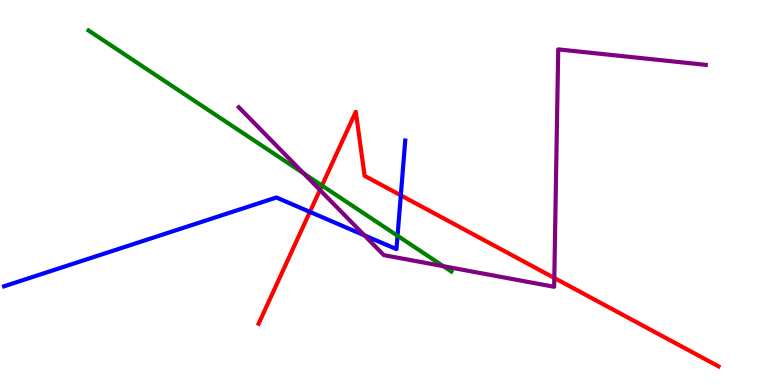[{'lines': ['blue', 'red'], 'intersections': [{'x': 4.0, 'y': 4.5}, {'x': 5.17, 'y': 4.93}]}, {'lines': ['green', 'red'], 'intersections': [{'x': 4.15, 'y': 5.18}]}, {'lines': ['purple', 'red'], 'intersections': [{'x': 4.13, 'y': 5.07}, {'x': 7.15, 'y': 2.78}]}, {'lines': ['blue', 'green'], 'intersections': [{'x': 5.13, 'y': 3.88}]}, {'lines': ['blue', 'purple'], 'intersections': [{'x': 4.7, 'y': 3.89}]}, {'lines': ['green', 'purple'], 'intersections': [{'x': 3.92, 'y': 5.5}, {'x': 5.72, 'y': 3.09}]}]